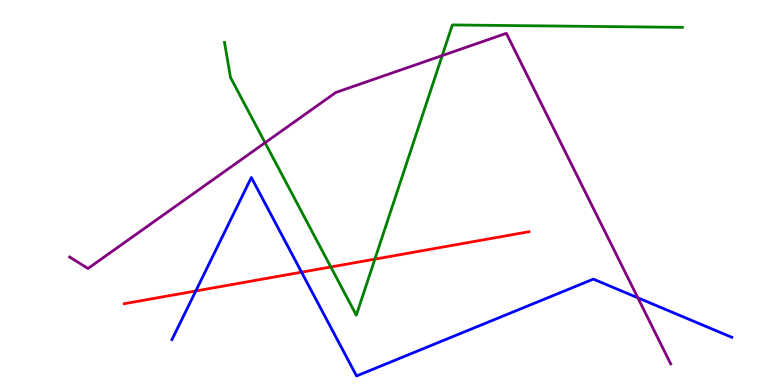[{'lines': ['blue', 'red'], 'intersections': [{'x': 2.53, 'y': 2.44}, {'x': 3.89, 'y': 2.93}]}, {'lines': ['green', 'red'], 'intersections': [{'x': 4.27, 'y': 3.07}, {'x': 4.84, 'y': 3.27}]}, {'lines': ['purple', 'red'], 'intersections': []}, {'lines': ['blue', 'green'], 'intersections': []}, {'lines': ['blue', 'purple'], 'intersections': [{'x': 8.23, 'y': 2.26}]}, {'lines': ['green', 'purple'], 'intersections': [{'x': 3.42, 'y': 6.29}, {'x': 5.71, 'y': 8.56}]}]